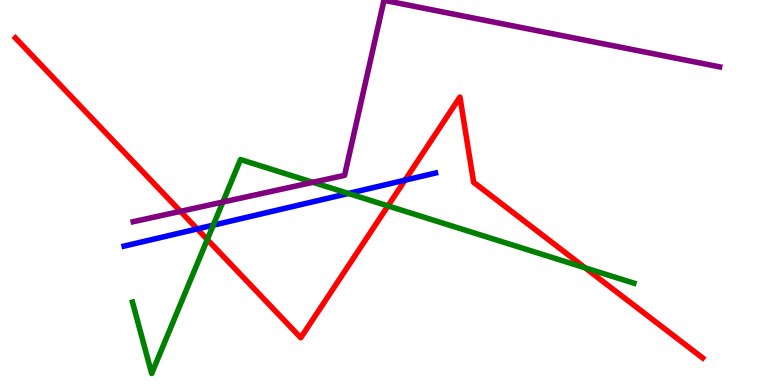[{'lines': ['blue', 'red'], 'intersections': [{'x': 2.54, 'y': 4.05}, {'x': 5.23, 'y': 5.32}]}, {'lines': ['green', 'red'], 'intersections': [{'x': 2.67, 'y': 3.78}, {'x': 5.01, 'y': 4.65}, {'x': 7.55, 'y': 3.04}]}, {'lines': ['purple', 'red'], 'intersections': [{'x': 2.33, 'y': 4.51}]}, {'lines': ['blue', 'green'], 'intersections': [{'x': 2.75, 'y': 4.15}, {'x': 4.5, 'y': 4.98}]}, {'lines': ['blue', 'purple'], 'intersections': []}, {'lines': ['green', 'purple'], 'intersections': [{'x': 2.88, 'y': 4.75}, {'x': 4.04, 'y': 5.26}]}]